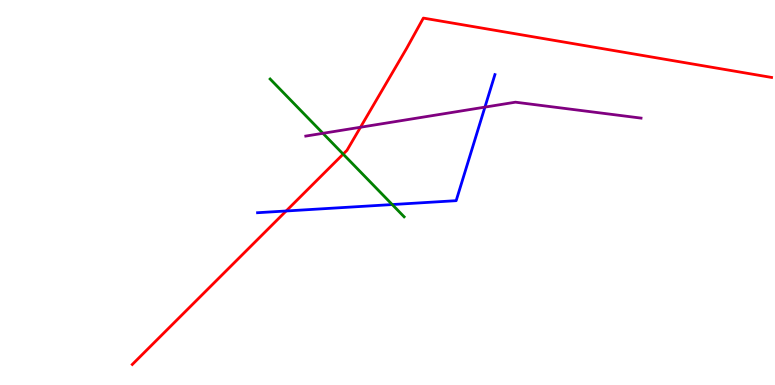[{'lines': ['blue', 'red'], 'intersections': [{'x': 3.69, 'y': 4.52}]}, {'lines': ['green', 'red'], 'intersections': [{'x': 4.43, 'y': 6.0}]}, {'lines': ['purple', 'red'], 'intersections': [{'x': 4.65, 'y': 6.7}]}, {'lines': ['blue', 'green'], 'intersections': [{'x': 5.06, 'y': 4.69}]}, {'lines': ['blue', 'purple'], 'intersections': [{'x': 6.26, 'y': 7.22}]}, {'lines': ['green', 'purple'], 'intersections': [{'x': 4.17, 'y': 6.54}]}]